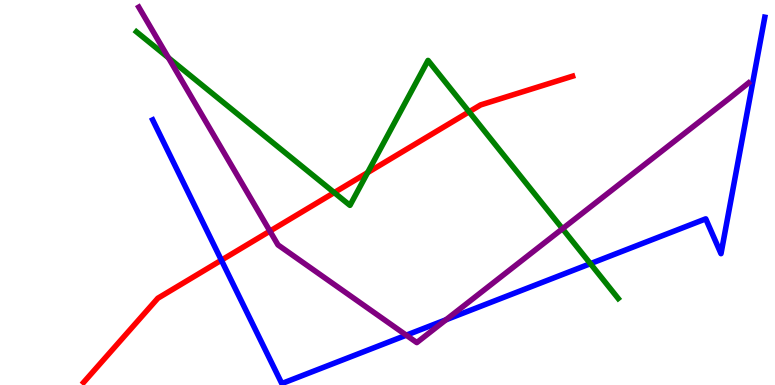[{'lines': ['blue', 'red'], 'intersections': [{'x': 2.86, 'y': 3.24}]}, {'lines': ['green', 'red'], 'intersections': [{'x': 4.31, 'y': 5.0}, {'x': 4.74, 'y': 5.52}, {'x': 6.05, 'y': 7.1}]}, {'lines': ['purple', 'red'], 'intersections': [{'x': 3.48, 'y': 4.0}]}, {'lines': ['blue', 'green'], 'intersections': [{'x': 7.62, 'y': 3.15}]}, {'lines': ['blue', 'purple'], 'intersections': [{'x': 5.24, 'y': 1.29}, {'x': 5.75, 'y': 1.69}]}, {'lines': ['green', 'purple'], 'intersections': [{'x': 2.17, 'y': 8.5}, {'x': 7.26, 'y': 4.06}]}]